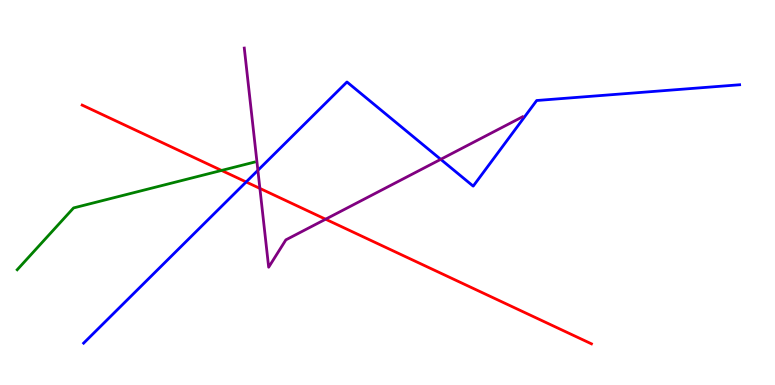[{'lines': ['blue', 'red'], 'intersections': [{'x': 3.18, 'y': 5.27}]}, {'lines': ['green', 'red'], 'intersections': [{'x': 2.86, 'y': 5.57}]}, {'lines': ['purple', 'red'], 'intersections': [{'x': 3.35, 'y': 5.11}, {'x': 4.2, 'y': 4.31}]}, {'lines': ['blue', 'green'], 'intersections': []}, {'lines': ['blue', 'purple'], 'intersections': [{'x': 3.33, 'y': 5.58}, {'x': 5.69, 'y': 5.86}]}, {'lines': ['green', 'purple'], 'intersections': []}]